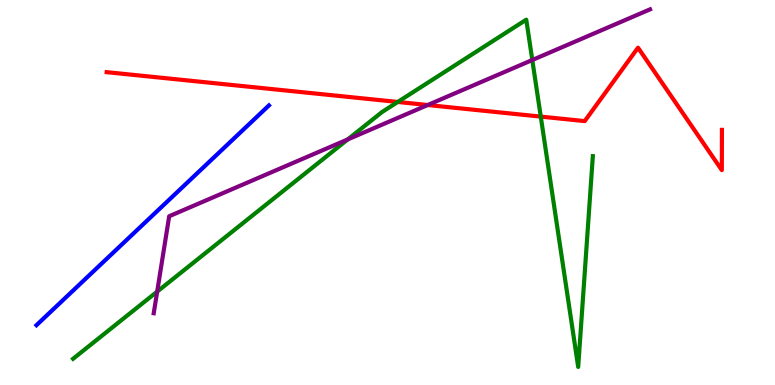[{'lines': ['blue', 'red'], 'intersections': []}, {'lines': ['green', 'red'], 'intersections': [{'x': 5.13, 'y': 7.35}, {'x': 6.98, 'y': 6.97}]}, {'lines': ['purple', 'red'], 'intersections': [{'x': 5.52, 'y': 7.27}]}, {'lines': ['blue', 'green'], 'intersections': []}, {'lines': ['blue', 'purple'], 'intersections': []}, {'lines': ['green', 'purple'], 'intersections': [{'x': 2.03, 'y': 2.43}, {'x': 4.49, 'y': 6.38}, {'x': 6.87, 'y': 8.44}]}]